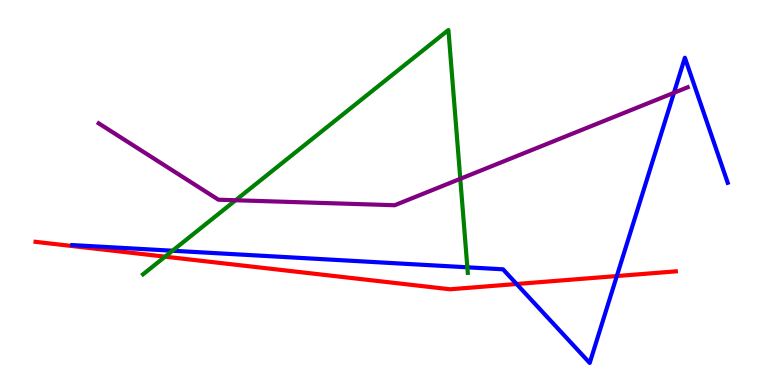[{'lines': ['blue', 'red'], 'intersections': [{'x': 6.67, 'y': 2.62}, {'x': 7.96, 'y': 2.83}]}, {'lines': ['green', 'red'], 'intersections': [{'x': 2.13, 'y': 3.33}]}, {'lines': ['purple', 'red'], 'intersections': []}, {'lines': ['blue', 'green'], 'intersections': [{'x': 2.23, 'y': 3.49}, {'x': 6.03, 'y': 3.06}]}, {'lines': ['blue', 'purple'], 'intersections': [{'x': 8.7, 'y': 7.59}]}, {'lines': ['green', 'purple'], 'intersections': [{'x': 3.04, 'y': 4.8}, {'x': 5.94, 'y': 5.36}]}]